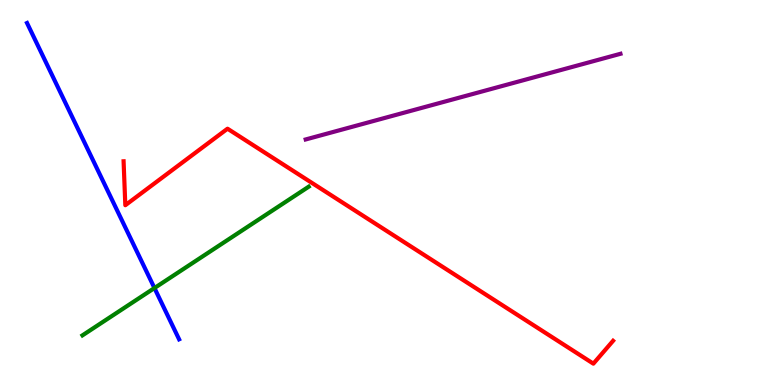[{'lines': ['blue', 'red'], 'intersections': []}, {'lines': ['green', 'red'], 'intersections': []}, {'lines': ['purple', 'red'], 'intersections': []}, {'lines': ['blue', 'green'], 'intersections': [{'x': 1.99, 'y': 2.52}]}, {'lines': ['blue', 'purple'], 'intersections': []}, {'lines': ['green', 'purple'], 'intersections': []}]